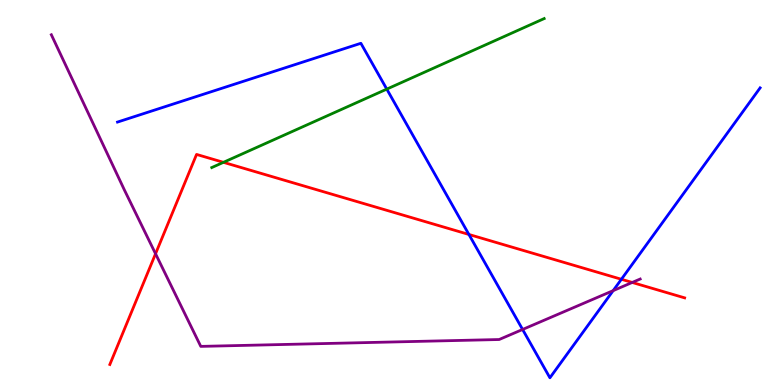[{'lines': ['blue', 'red'], 'intersections': [{'x': 6.05, 'y': 3.91}, {'x': 8.02, 'y': 2.75}]}, {'lines': ['green', 'red'], 'intersections': [{'x': 2.88, 'y': 5.78}]}, {'lines': ['purple', 'red'], 'intersections': [{'x': 2.01, 'y': 3.41}, {'x': 8.16, 'y': 2.66}]}, {'lines': ['blue', 'green'], 'intersections': [{'x': 4.99, 'y': 7.69}]}, {'lines': ['blue', 'purple'], 'intersections': [{'x': 6.74, 'y': 1.44}, {'x': 7.91, 'y': 2.45}]}, {'lines': ['green', 'purple'], 'intersections': []}]